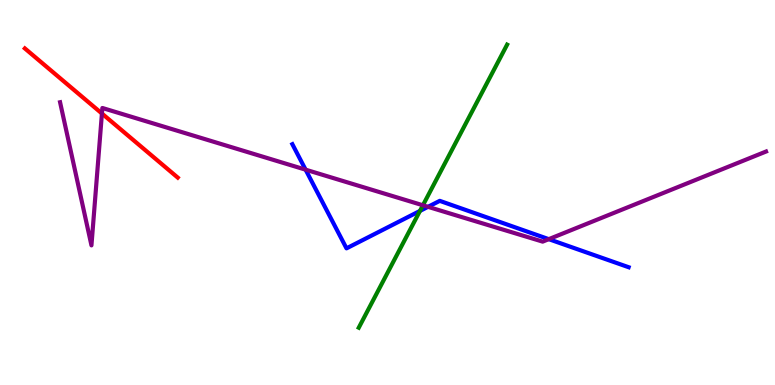[{'lines': ['blue', 'red'], 'intersections': []}, {'lines': ['green', 'red'], 'intersections': []}, {'lines': ['purple', 'red'], 'intersections': [{'x': 1.32, 'y': 7.05}]}, {'lines': ['blue', 'green'], 'intersections': [{'x': 5.42, 'y': 4.52}]}, {'lines': ['blue', 'purple'], 'intersections': [{'x': 3.94, 'y': 5.59}, {'x': 5.52, 'y': 4.63}, {'x': 7.08, 'y': 3.79}]}, {'lines': ['green', 'purple'], 'intersections': [{'x': 5.46, 'y': 4.67}]}]